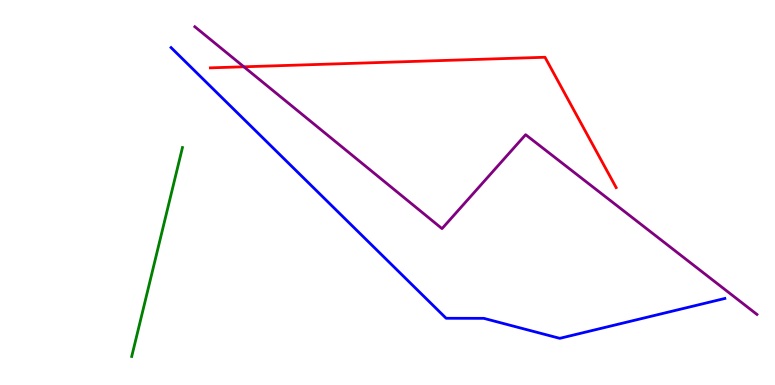[{'lines': ['blue', 'red'], 'intersections': []}, {'lines': ['green', 'red'], 'intersections': []}, {'lines': ['purple', 'red'], 'intersections': [{'x': 3.15, 'y': 8.27}]}, {'lines': ['blue', 'green'], 'intersections': []}, {'lines': ['blue', 'purple'], 'intersections': []}, {'lines': ['green', 'purple'], 'intersections': []}]